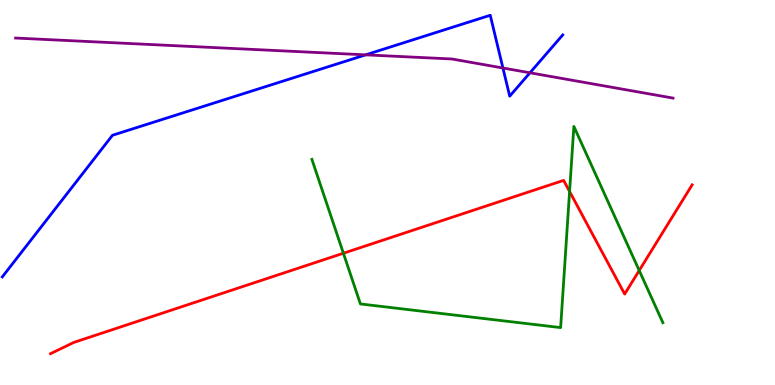[{'lines': ['blue', 'red'], 'intersections': []}, {'lines': ['green', 'red'], 'intersections': [{'x': 4.43, 'y': 3.42}, {'x': 7.35, 'y': 5.03}, {'x': 8.25, 'y': 2.97}]}, {'lines': ['purple', 'red'], 'intersections': []}, {'lines': ['blue', 'green'], 'intersections': []}, {'lines': ['blue', 'purple'], 'intersections': [{'x': 4.72, 'y': 8.58}, {'x': 6.49, 'y': 8.23}, {'x': 6.84, 'y': 8.11}]}, {'lines': ['green', 'purple'], 'intersections': []}]